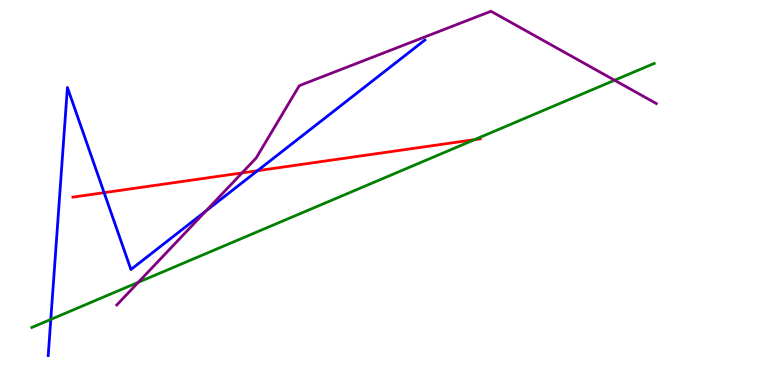[{'lines': ['blue', 'red'], 'intersections': [{'x': 1.34, 'y': 5.0}, {'x': 3.32, 'y': 5.57}]}, {'lines': ['green', 'red'], 'intersections': [{'x': 6.12, 'y': 6.37}]}, {'lines': ['purple', 'red'], 'intersections': [{'x': 3.12, 'y': 5.51}]}, {'lines': ['blue', 'green'], 'intersections': [{'x': 0.655, 'y': 1.7}]}, {'lines': ['blue', 'purple'], 'intersections': [{'x': 2.66, 'y': 4.52}]}, {'lines': ['green', 'purple'], 'intersections': [{'x': 1.78, 'y': 2.67}, {'x': 7.93, 'y': 7.92}]}]